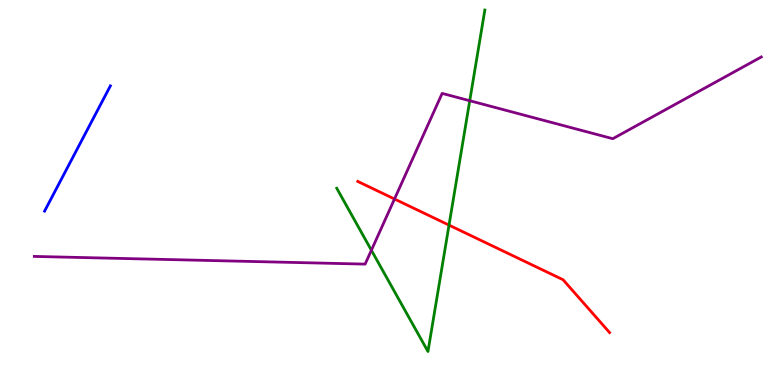[{'lines': ['blue', 'red'], 'intersections': []}, {'lines': ['green', 'red'], 'intersections': [{'x': 5.79, 'y': 4.15}]}, {'lines': ['purple', 'red'], 'intersections': [{'x': 5.09, 'y': 4.83}]}, {'lines': ['blue', 'green'], 'intersections': []}, {'lines': ['blue', 'purple'], 'intersections': []}, {'lines': ['green', 'purple'], 'intersections': [{'x': 4.79, 'y': 3.5}, {'x': 6.06, 'y': 7.38}]}]